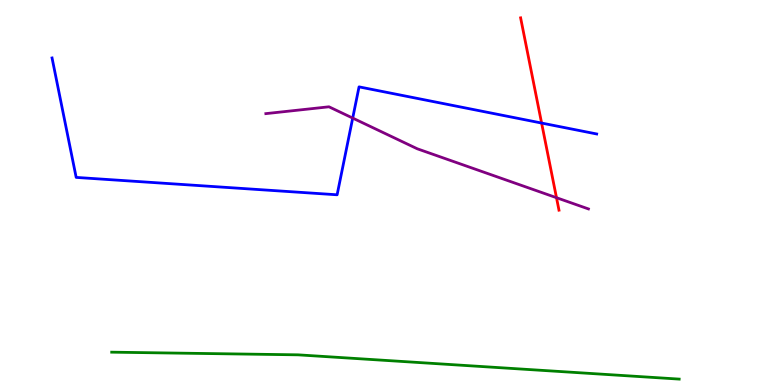[{'lines': ['blue', 'red'], 'intersections': [{'x': 6.99, 'y': 6.8}]}, {'lines': ['green', 'red'], 'intersections': []}, {'lines': ['purple', 'red'], 'intersections': [{'x': 7.18, 'y': 4.86}]}, {'lines': ['blue', 'green'], 'intersections': []}, {'lines': ['blue', 'purple'], 'intersections': [{'x': 4.55, 'y': 6.93}]}, {'lines': ['green', 'purple'], 'intersections': []}]